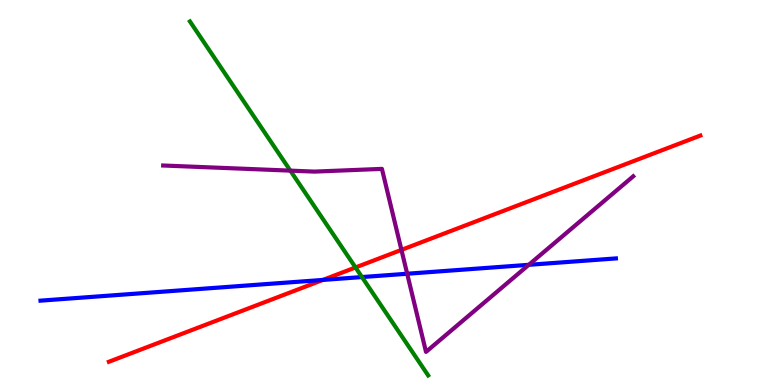[{'lines': ['blue', 'red'], 'intersections': [{'x': 4.17, 'y': 2.73}]}, {'lines': ['green', 'red'], 'intersections': [{'x': 4.59, 'y': 3.05}]}, {'lines': ['purple', 'red'], 'intersections': [{'x': 5.18, 'y': 3.51}]}, {'lines': ['blue', 'green'], 'intersections': [{'x': 4.67, 'y': 2.8}]}, {'lines': ['blue', 'purple'], 'intersections': [{'x': 5.25, 'y': 2.89}, {'x': 6.82, 'y': 3.12}]}, {'lines': ['green', 'purple'], 'intersections': [{'x': 3.75, 'y': 5.57}]}]